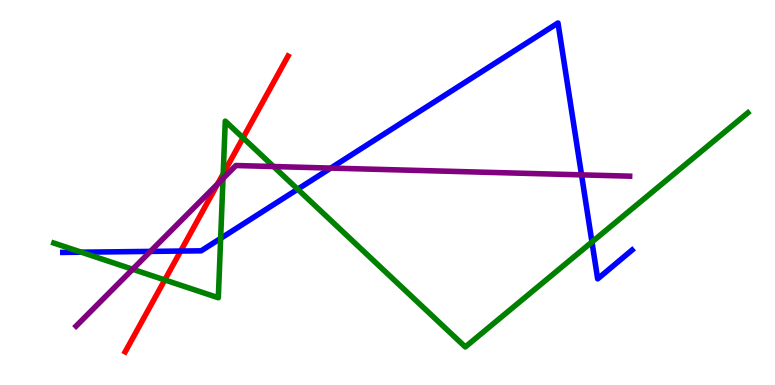[{'lines': ['blue', 'red'], 'intersections': [{'x': 2.33, 'y': 3.48}]}, {'lines': ['green', 'red'], 'intersections': [{'x': 2.13, 'y': 2.73}, {'x': 2.88, 'y': 5.48}, {'x': 3.14, 'y': 6.42}]}, {'lines': ['purple', 'red'], 'intersections': [{'x': 2.81, 'y': 5.23}]}, {'lines': ['blue', 'green'], 'intersections': [{'x': 1.05, 'y': 3.45}, {'x': 2.85, 'y': 3.81}, {'x': 3.84, 'y': 5.09}, {'x': 7.64, 'y': 3.71}]}, {'lines': ['blue', 'purple'], 'intersections': [{'x': 1.94, 'y': 3.47}, {'x': 4.27, 'y': 5.63}, {'x': 7.5, 'y': 5.46}]}, {'lines': ['green', 'purple'], 'intersections': [{'x': 1.71, 'y': 3.01}, {'x': 2.88, 'y': 5.36}, {'x': 3.53, 'y': 5.67}]}]